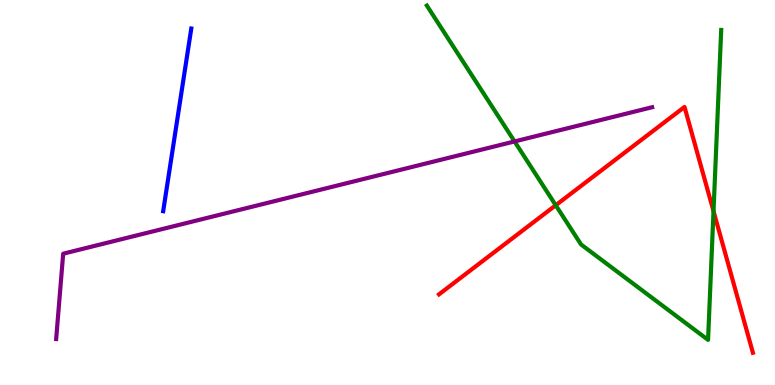[{'lines': ['blue', 'red'], 'intersections': []}, {'lines': ['green', 'red'], 'intersections': [{'x': 7.17, 'y': 4.67}, {'x': 9.21, 'y': 4.51}]}, {'lines': ['purple', 'red'], 'intersections': []}, {'lines': ['blue', 'green'], 'intersections': []}, {'lines': ['blue', 'purple'], 'intersections': []}, {'lines': ['green', 'purple'], 'intersections': [{'x': 6.64, 'y': 6.33}]}]